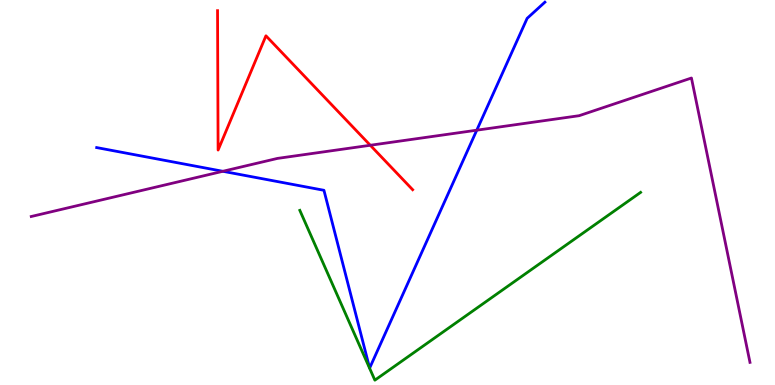[{'lines': ['blue', 'red'], 'intersections': []}, {'lines': ['green', 'red'], 'intersections': []}, {'lines': ['purple', 'red'], 'intersections': [{'x': 4.78, 'y': 6.23}]}, {'lines': ['blue', 'green'], 'intersections': []}, {'lines': ['blue', 'purple'], 'intersections': [{'x': 2.88, 'y': 5.55}, {'x': 6.15, 'y': 6.62}]}, {'lines': ['green', 'purple'], 'intersections': []}]